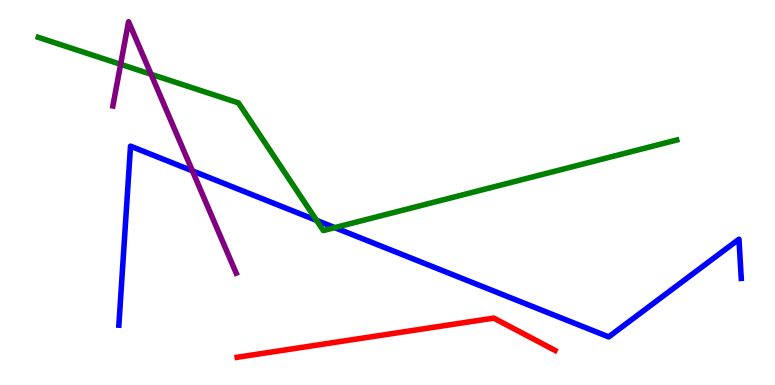[{'lines': ['blue', 'red'], 'intersections': []}, {'lines': ['green', 'red'], 'intersections': []}, {'lines': ['purple', 'red'], 'intersections': []}, {'lines': ['blue', 'green'], 'intersections': [{'x': 4.08, 'y': 4.28}, {'x': 4.32, 'y': 4.09}]}, {'lines': ['blue', 'purple'], 'intersections': [{'x': 2.48, 'y': 5.56}]}, {'lines': ['green', 'purple'], 'intersections': [{'x': 1.56, 'y': 8.33}, {'x': 1.95, 'y': 8.07}]}]